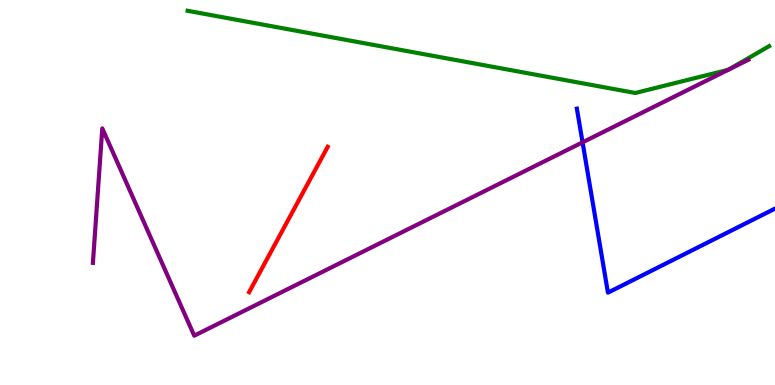[{'lines': ['blue', 'red'], 'intersections': []}, {'lines': ['green', 'red'], 'intersections': []}, {'lines': ['purple', 'red'], 'intersections': []}, {'lines': ['blue', 'green'], 'intersections': []}, {'lines': ['blue', 'purple'], 'intersections': [{'x': 7.52, 'y': 6.3}]}, {'lines': ['green', 'purple'], 'intersections': [{'x': 9.4, 'y': 8.19}, {'x': 9.4, 'y': 8.19}]}]